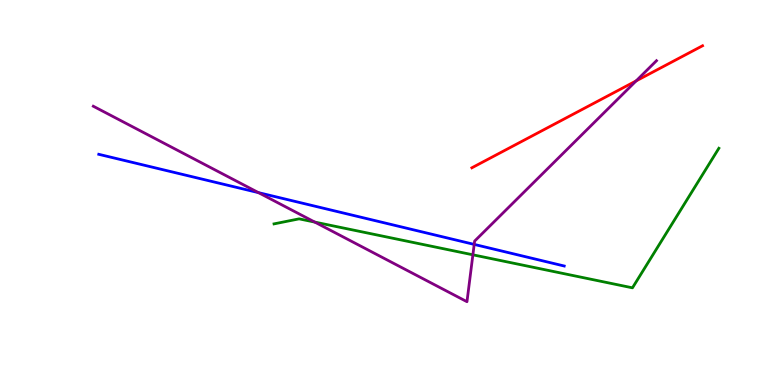[{'lines': ['blue', 'red'], 'intersections': []}, {'lines': ['green', 'red'], 'intersections': []}, {'lines': ['purple', 'red'], 'intersections': [{'x': 8.21, 'y': 7.9}]}, {'lines': ['blue', 'green'], 'intersections': []}, {'lines': ['blue', 'purple'], 'intersections': [{'x': 3.34, 'y': 5.0}, {'x': 6.12, 'y': 3.65}]}, {'lines': ['green', 'purple'], 'intersections': [{'x': 4.06, 'y': 4.23}, {'x': 6.1, 'y': 3.38}]}]